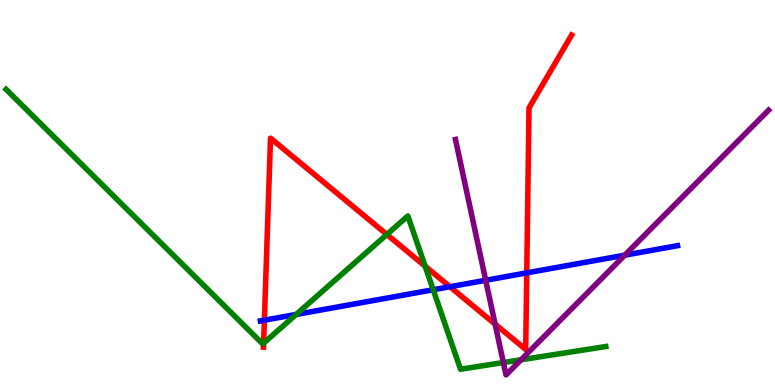[{'lines': ['blue', 'red'], 'intersections': [{'x': 3.41, 'y': 1.68}, {'x': 5.81, 'y': 2.55}, {'x': 6.8, 'y': 2.91}]}, {'lines': ['green', 'red'], 'intersections': [{'x': 3.4, 'y': 1.09}, {'x': 4.99, 'y': 3.91}, {'x': 5.49, 'y': 3.09}]}, {'lines': ['purple', 'red'], 'intersections': [{'x': 6.39, 'y': 1.58}]}, {'lines': ['blue', 'green'], 'intersections': [{'x': 3.82, 'y': 1.83}, {'x': 5.59, 'y': 2.47}]}, {'lines': ['blue', 'purple'], 'intersections': [{'x': 6.27, 'y': 2.72}, {'x': 8.06, 'y': 3.37}]}, {'lines': ['green', 'purple'], 'intersections': [{'x': 6.49, 'y': 0.583}, {'x': 6.72, 'y': 0.655}]}]